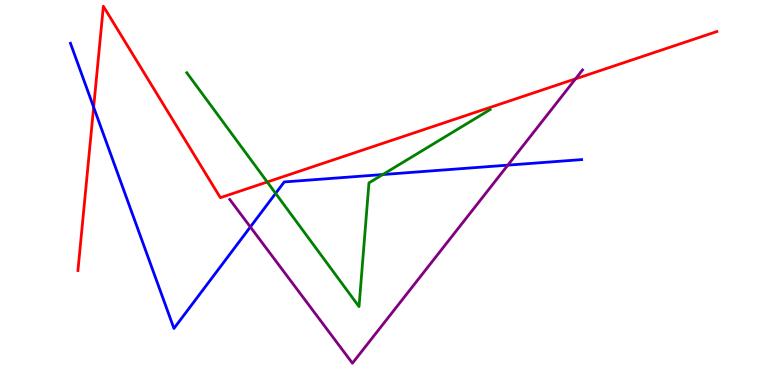[{'lines': ['blue', 'red'], 'intersections': [{'x': 1.21, 'y': 7.22}]}, {'lines': ['green', 'red'], 'intersections': [{'x': 3.45, 'y': 5.27}]}, {'lines': ['purple', 'red'], 'intersections': [{'x': 7.43, 'y': 7.95}]}, {'lines': ['blue', 'green'], 'intersections': [{'x': 3.56, 'y': 4.98}, {'x': 4.94, 'y': 5.47}]}, {'lines': ['blue', 'purple'], 'intersections': [{'x': 3.23, 'y': 4.11}, {'x': 6.55, 'y': 5.71}]}, {'lines': ['green', 'purple'], 'intersections': []}]